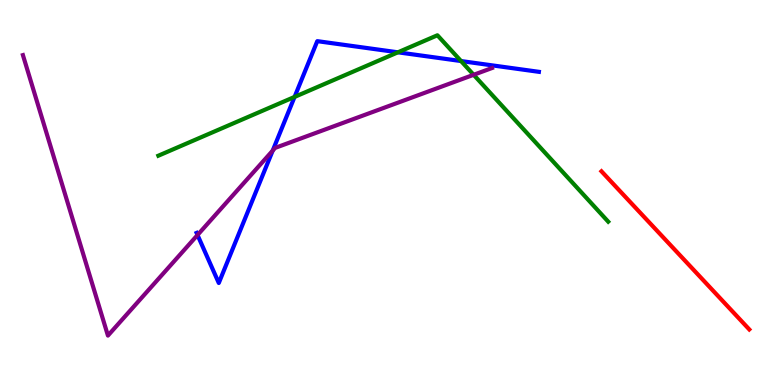[{'lines': ['blue', 'red'], 'intersections': []}, {'lines': ['green', 'red'], 'intersections': []}, {'lines': ['purple', 'red'], 'intersections': []}, {'lines': ['blue', 'green'], 'intersections': [{'x': 3.8, 'y': 7.48}, {'x': 5.13, 'y': 8.64}, {'x': 5.95, 'y': 8.41}]}, {'lines': ['blue', 'purple'], 'intersections': [{'x': 2.55, 'y': 3.9}, {'x': 3.52, 'y': 6.09}]}, {'lines': ['green', 'purple'], 'intersections': [{'x': 6.11, 'y': 8.06}]}]